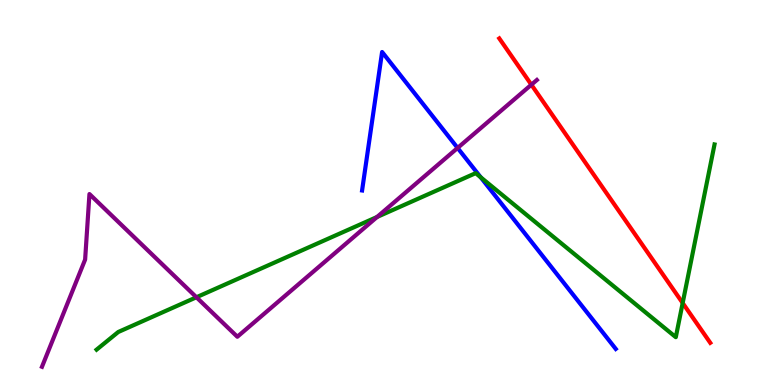[{'lines': ['blue', 'red'], 'intersections': []}, {'lines': ['green', 'red'], 'intersections': [{'x': 8.81, 'y': 2.13}]}, {'lines': ['purple', 'red'], 'intersections': [{'x': 6.86, 'y': 7.8}]}, {'lines': ['blue', 'green'], 'intersections': [{'x': 6.2, 'y': 5.4}]}, {'lines': ['blue', 'purple'], 'intersections': [{'x': 5.9, 'y': 6.16}]}, {'lines': ['green', 'purple'], 'intersections': [{'x': 2.53, 'y': 2.28}, {'x': 4.87, 'y': 4.36}]}]